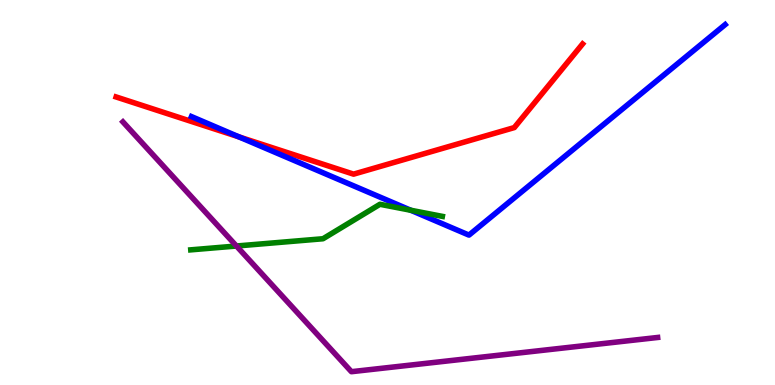[{'lines': ['blue', 'red'], 'intersections': [{'x': 3.09, 'y': 6.44}]}, {'lines': ['green', 'red'], 'intersections': []}, {'lines': ['purple', 'red'], 'intersections': []}, {'lines': ['blue', 'green'], 'intersections': [{'x': 5.3, 'y': 4.54}]}, {'lines': ['blue', 'purple'], 'intersections': []}, {'lines': ['green', 'purple'], 'intersections': [{'x': 3.05, 'y': 3.61}]}]